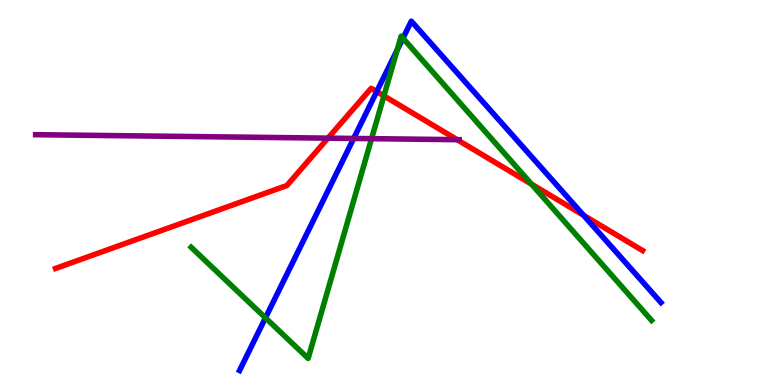[{'lines': ['blue', 'red'], 'intersections': [{'x': 4.86, 'y': 7.62}, {'x': 7.53, 'y': 4.41}]}, {'lines': ['green', 'red'], 'intersections': [{'x': 4.95, 'y': 7.51}, {'x': 6.86, 'y': 5.22}]}, {'lines': ['purple', 'red'], 'intersections': [{'x': 4.23, 'y': 6.41}, {'x': 5.9, 'y': 6.37}]}, {'lines': ['blue', 'green'], 'intersections': [{'x': 3.43, 'y': 1.74}, {'x': 5.12, 'y': 8.7}, {'x': 5.2, 'y': 9.01}]}, {'lines': ['blue', 'purple'], 'intersections': [{'x': 4.56, 'y': 6.4}]}, {'lines': ['green', 'purple'], 'intersections': [{'x': 4.79, 'y': 6.4}]}]